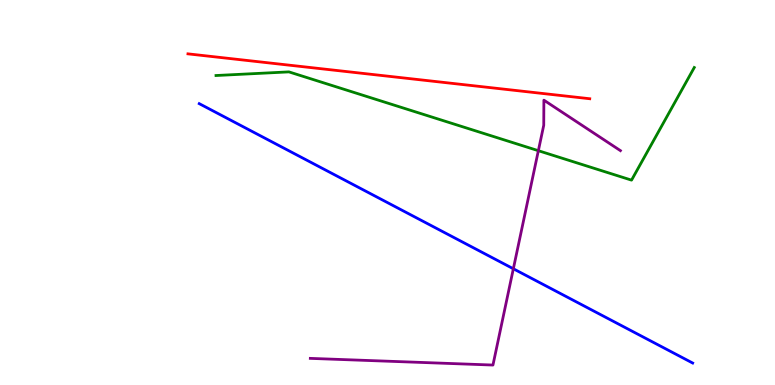[{'lines': ['blue', 'red'], 'intersections': []}, {'lines': ['green', 'red'], 'intersections': []}, {'lines': ['purple', 'red'], 'intersections': []}, {'lines': ['blue', 'green'], 'intersections': []}, {'lines': ['blue', 'purple'], 'intersections': [{'x': 6.62, 'y': 3.02}]}, {'lines': ['green', 'purple'], 'intersections': [{'x': 6.95, 'y': 6.09}]}]